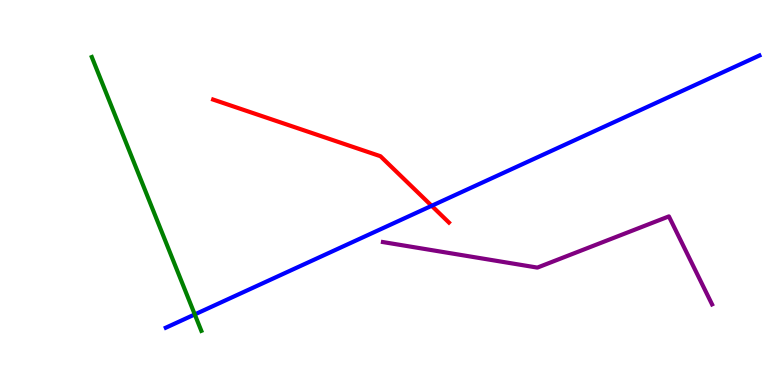[{'lines': ['blue', 'red'], 'intersections': [{'x': 5.57, 'y': 4.65}]}, {'lines': ['green', 'red'], 'intersections': []}, {'lines': ['purple', 'red'], 'intersections': []}, {'lines': ['blue', 'green'], 'intersections': [{'x': 2.51, 'y': 1.83}]}, {'lines': ['blue', 'purple'], 'intersections': []}, {'lines': ['green', 'purple'], 'intersections': []}]